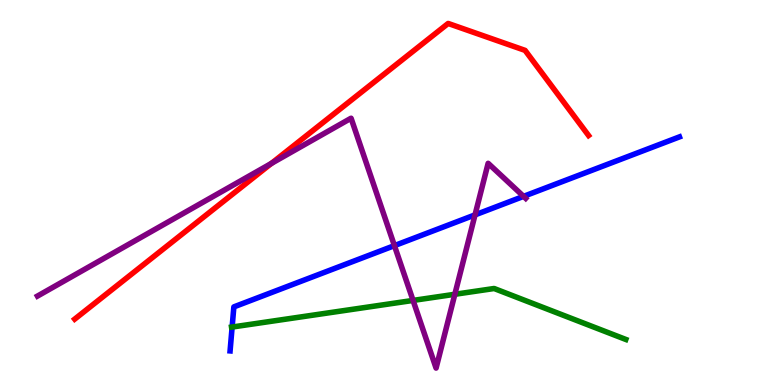[{'lines': ['blue', 'red'], 'intersections': []}, {'lines': ['green', 'red'], 'intersections': []}, {'lines': ['purple', 'red'], 'intersections': [{'x': 3.5, 'y': 5.76}]}, {'lines': ['blue', 'green'], 'intersections': [{'x': 3.0, 'y': 1.51}]}, {'lines': ['blue', 'purple'], 'intersections': [{'x': 5.09, 'y': 3.62}, {'x': 6.13, 'y': 4.42}, {'x': 6.76, 'y': 4.9}]}, {'lines': ['green', 'purple'], 'intersections': [{'x': 5.33, 'y': 2.2}, {'x': 5.87, 'y': 2.36}]}]